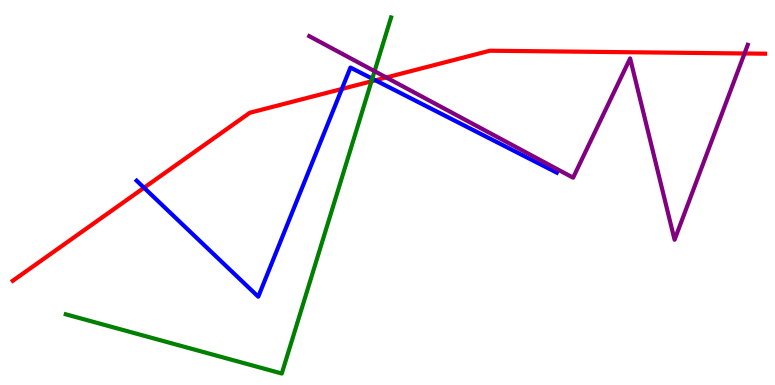[{'lines': ['blue', 'red'], 'intersections': [{'x': 1.86, 'y': 5.12}, {'x': 4.41, 'y': 7.69}, {'x': 4.84, 'y': 7.91}]}, {'lines': ['green', 'red'], 'intersections': [{'x': 4.79, 'y': 7.89}]}, {'lines': ['purple', 'red'], 'intersections': [{'x': 4.98, 'y': 7.99}, {'x': 9.61, 'y': 8.61}]}, {'lines': ['blue', 'green'], 'intersections': [{'x': 4.8, 'y': 7.96}]}, {'lines': ['blue', 'purple'], 'intersections': []}, {'lines': ['green', 'purple'], 'intersections': [{'x': 4.83, 'y': 8.15}]}]